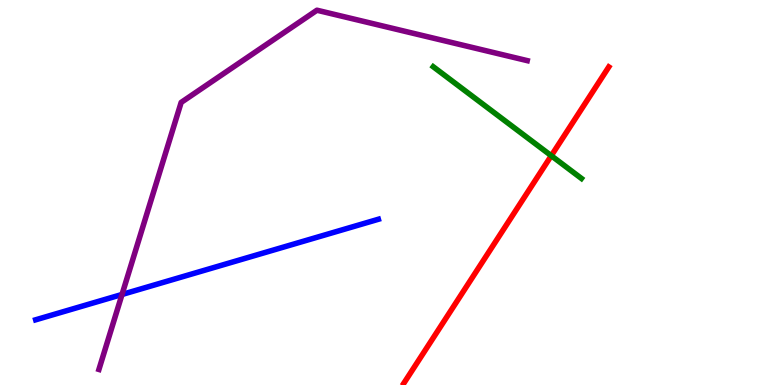[{'lines': ['blue', 'red'], 'intersections': []}, {'lines': ['green', 'red'], 'intersections': [{'x': 7.11, 'y': 5.96}]}, {'lines': ['purple', 'red'], 'intersections': []}, {'lines': ['blue', 'green'], 'intersections': []}, {'lines': ['blue', 'purple'], 'intersections': [{'x': 1.57, 'y': 2.35}]}, {'lines': ['green', 'purple'], 'intersections': []}]